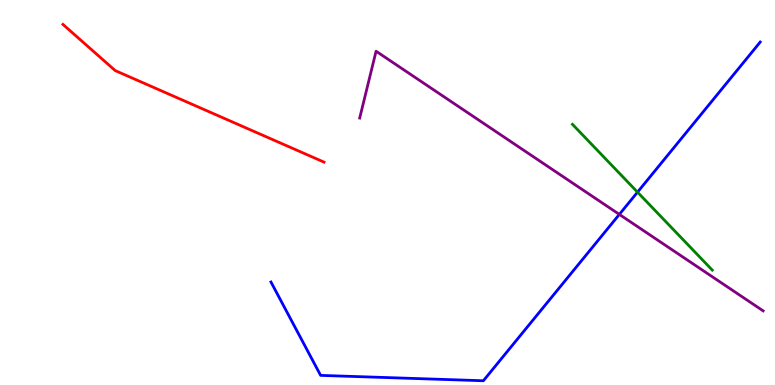[{'lines': ['blue', 'red'], 'intersections': []}, {'lines': ['green', 'red'], 'intersections': []}, {'lines': ['purple', 'red'], 'intersections': []}, {'lines': ['blue', 'green'], 'intersections': [{'x': 8.23, 'y': 5.01}]}, {'lines': ['blue', 'purple'], 'intersections': [{'x': 7.99, 'y': 4.43}]}, {'lines': ['green', 'purple'], 'intersections': []}]